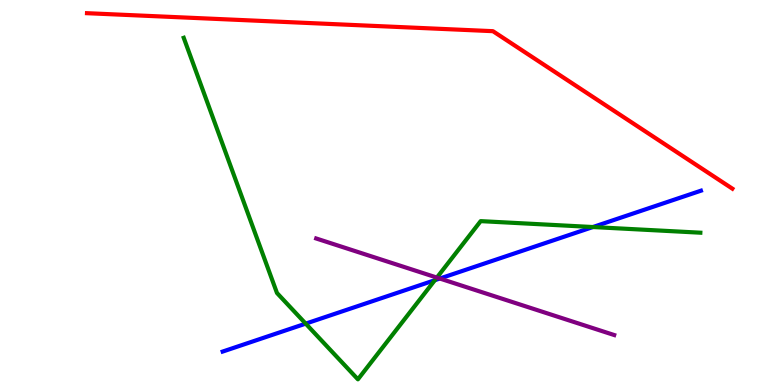[{'lines': ['blue', 'red'], 'intersections': []}, {'lines': ['green', 'red'], 'intersections': []}, {'lines': ['purple', 'red'], 'intersections': []}, {'lines': ['blue', 'green'], 'intersections': [{'x': 3.94, 'y': 1.59}, {'x': 5.61, 'y': 2.72}, {'x': 7.65, 'y': 4.1}]}, {'lines': ['blue', 'purple'], 'intersections': [{'x': 5.67, 'y': 2.77}]}, {'lines': ['green', 'purple'], 'intersections': [{'x': 5.64, 'y': 2.79}]}]